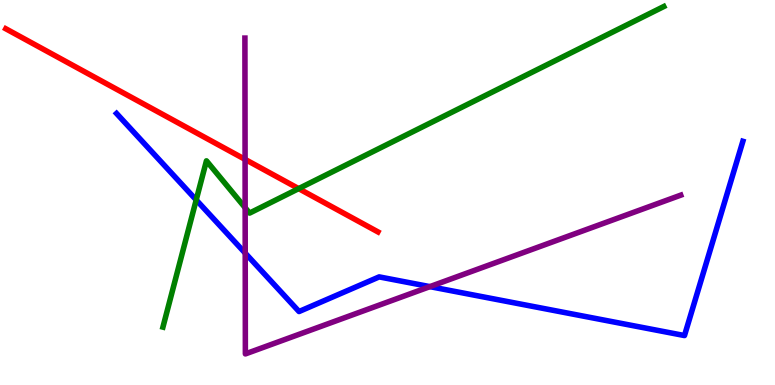[{'lines': ['blue', 'red'], 'intersections': []}, {'lines': ['green', 'red'], 'intersections': [{'x': 3.85, 'y': 5.1}]}, {'lines': ['purple', 'red'], 'intersections': [{'x': 3.16, 'y': 5.86}]}, {'lines': ['blue', 'green'], 'intersections': [{'x': 2.53, 'y': 4.81}]}, {'lines': ['blue', 'purple'], 'intersections': [{'x': 3.16, 'y': 3.43}, {'x': 5.55, 'y': 2.55}]}, {'lines': ['green', 'purple'], 'intersections': [{'x': 3.16, 'y': 4.6}]}]